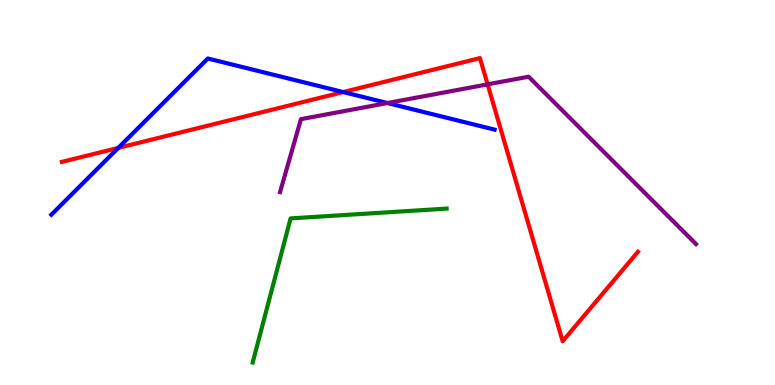[{'lines': ['blue', 'red'], 'intersections': [{'x': 1.53, 'y': 6.16}, {'x': 4.43, 'y': 7.61}]}, {'lines': ['green', 'red'], 'intersections': []}, {'lines': ['purple', 'red'], 'intersections': [{'x': 6.29, 'y': 7.81}]}, {'lines': ['blue', 'green'], 'intersections': []}, {'lines': ['blue', 'purple'], 'intersections': [{'x': 5.0, 'y': 7.32}]}, {'lines': ['green', 'purple'], 'intersections': []}]